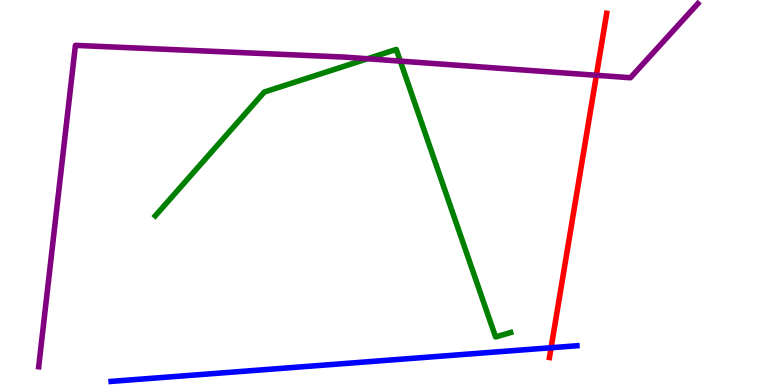[{'lines': ['blue', 'red'], 'intersections': [{'x': 7.11, 'y': 0.968}]}, {'lines': ['green', 'red'], 'intersections': []}, {'lines': ['purple', 'red'], 'intersections': [{'x': 7.7, 'y': 8.04}]}, {'lines': ['blue', 'green'], 'intersections': []}, {'lines': ['blue', 'purple'], 'intersections': []}, {'lines': ['green', 'purple'], 'intersections': [{'x': 4.74, 'y': 8.47}, {'x': 5.17, 'y': 8.41}]}]